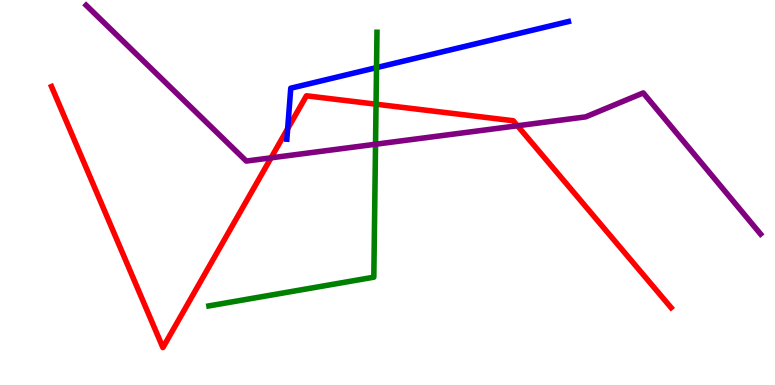[{'lines': ['blue', 'red'], 'intersections': [{'x': 3.71, 'y': 6.66}]}, {'lines': ['green', 'red'], 'intersections': [{'x': 4.85, 'y': 7.29}]}, {'lines': ['purple', 'red'], 'intersections': [{'x': 3.5, 'y': 5.9}, {'x': 6.68, 'y': 6.73}]}, {'lines': ['blue', 'green'], 'intersections': [{'x': 4.86, 'y': 8.24}]}, {'lines': ['blue', 'purple'], 'intersections': []}, {'lines': ['green', 'purple'], 'intersections': [{'x': 4.85, 'y': 6.25}]}]